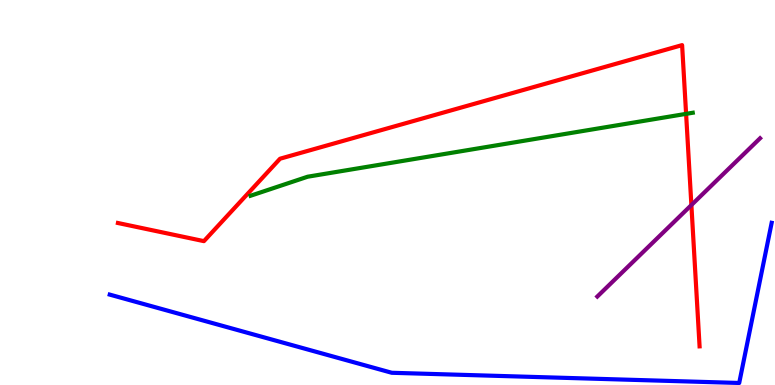[{'lines': ['blue', 'red'], 'intersections': []}, {'lines': ['green', 'red'], 'intersections': [{'x': 8.85, 'y': 7.04}]}, {'lines': ['purple', 'red'], 'intersections': [{'x': 8.92, 'y': 4.67}]}, {'lines': ['blue', 'green'], 'intersections': []}, {'lines': ['blue', 'purple'], 'intersections': []}, {'lines': ['green', 'purple'], 'intersections': []}]